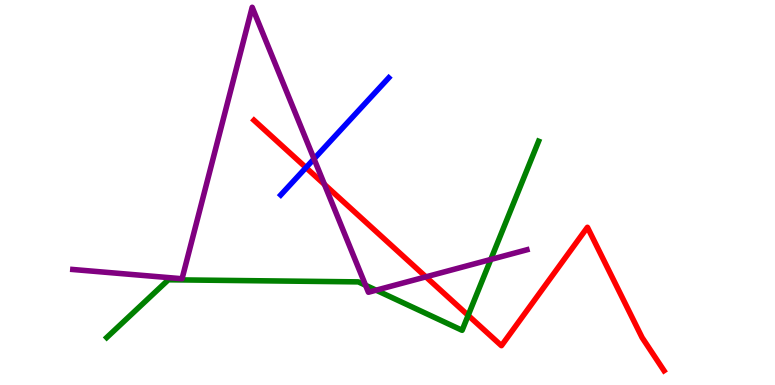[{'lines': ['blue', 'red'], 'intersections': [{'x': 3.95, 'y': 5.65}]}, {'lines': ['green', 'red'], 'intersections': [{'x': 6.04, 'y': 1.81}]}, {'lines': ['purple', 'red'], 'intersections': [{'x': 4.19, 'y': 5.21}, {'x': 5.5, 'y': 2.81}]}, {'lines': ['blue', 'green'], 'intersections': []}, {'lines': ['blue', 'purple'], 'intersections': [{'x': 4.05, 'y': 5.87}]}, {'lines': ['green', 'purple'], 'intersections': [{'x': 4.72, 'y': 2.59}, {'x': 4.85, 'y': 2.46}, {'x': 6.33, 'y': 3.26}]}]